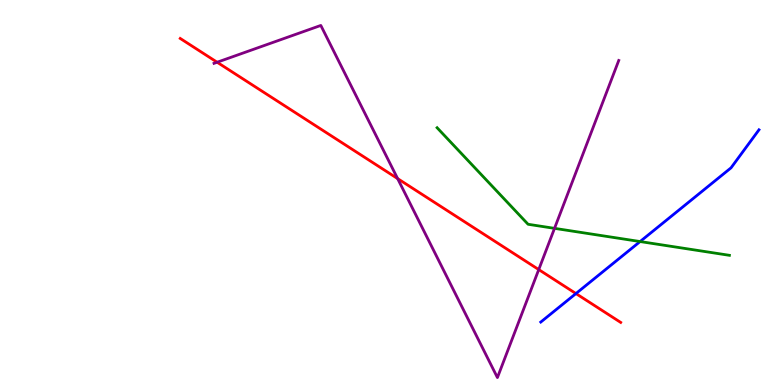[{'lines': ['blue', 'red'], 'intersections': [{'x': 7.43, 'y': 2.37}]}, {'lines': ['green', 'red'], 'intersections': []}, {'lines': ['purple', 'red'], 'intersections': [{'x': 2.8, 'y': 8.38}, {'x': 5.13, 'y': 5.36}, {'x': 6.95, 'y': 3.0}]}, {'lines': ['blue', 'green'], 'intersections': [{'x': 8.26, 'y': 3.73}]}, {'lines': ['blue', 'purple'], 'intersections': []}, {'lines': ['green', 'purple'], 'intersections': [{'x': 7.16, 'y': 4.07}]}]